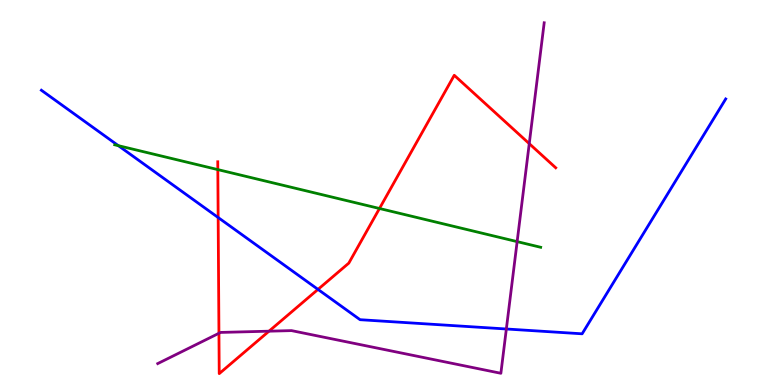[{'lines': ['blue', 'red'], 'intersections': [{'x': 2.81, 'y': 4.35}, {'x': 4.1, 'y': 2.48}]}, {'lines': ['green', 'red'], 'intersections': [{'x': 2.81, 'y': 5.59}, {'x': 4.9, 'y': 4.58}]}, {'lines': ['purple', 'red'], 'intersections': [{'x': 2.83, 'y': 1.34}, {'x': 3.47, 'y': 1.4}, {'x': 6.83, 'y': 6.27}]}, {'lines': ['blue', 'green'], 'intersections': [{'x': 1.53, 'y': 6.22}]}, {'lines': ['blue', 'purple'], 'intersections': [{'x': 6.53, 'y': 1.45}]}, {'lines': ['green', 'purple'], 'intersections': [{'x': 6.67, 'y': 3.72}]}]